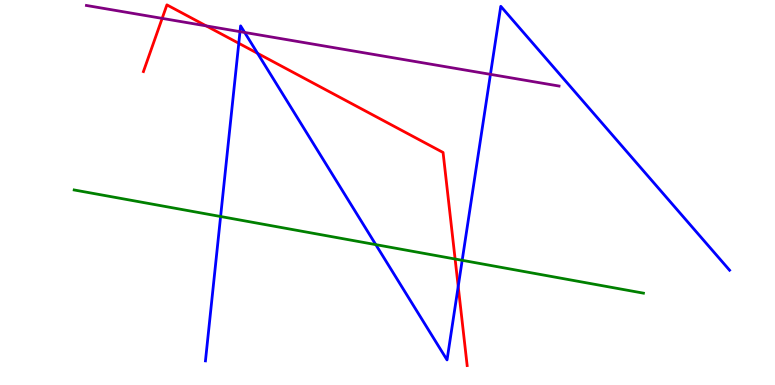[{'lines': ['blue', 'red'], 'intersections': [{'x': 3.08, 'y': 8.88}, {'x': 3.32, 'y': 8.61}, {'x': 5.91, 'y': 2.56}]}, {'lines': ['green', 'red'], 'intersections': [{'x': 5.87, 'y': 3.27}]}, {'lines': ['purple', 'red'], 'intersections': [{'x': 2.09, 'y': 9.52}, {'x': 2.66, 'y': 9.33}]}, {'lines': ['blue', 'green'], 'intersections': [{'x': 2.85, 'y': 4.38}, {'x': 4.85, 'y': 3.65}, {'x': 5.96, 'y': 3.24}]}, {'lines': ['blue', 'purple'], 'intersections': [{'x': 3.1, 'y': 9.18}, {'x': 3.16, 'y': 9.16}, {'x': 6.33, 'y': 8.07}]}, {'lines': ['green', 'purple'], 'intersections': []}]